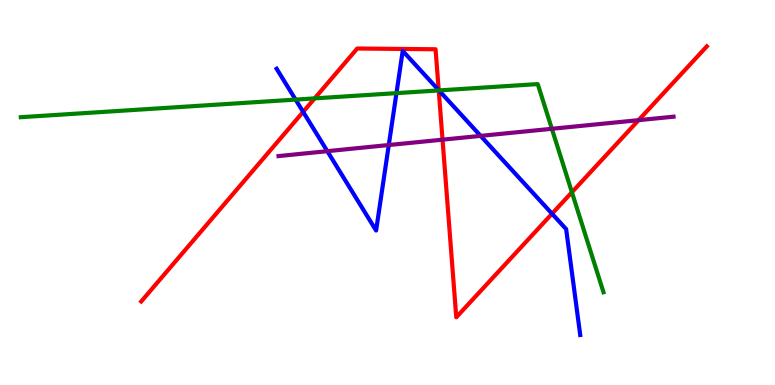[{'lines': ['blue', 'red'], 'intersections': [{'x': 3.91, 'y': 7.09}, {'x': 5.66, 'y': 7.66}, {'x': 7.12, 'y': 4.45}]}, {'lines': ['green', 'red'], 'intersections': [{'x': 4.06, 'y': 7.44}, {'x': 5.66, 'y': 7.65}, {'x': 7.38, 'y': 5.01}]}, {'lines': ['purple', 'red'], 'intersections': [{'x': 5.71, 'y': 6.37}, {'x': 8.24, 'y': 6.88}]}, {'lines': ['blue', 'green'], 'intersections': [{'x': 3.81, 'y': 7.41}, {'x': 5.12, 'y': 7.58}, {'x': 5.66, 'y': 7.65}]}, {'lines': ['blue', 'purple'], 'intersections': [{'x': 4.22, 'y': 6.07}, {'x': 5.02, 'y': 6.23}, {'x': 6.2, 'y': 6.47}]}, {'lines': ['green', 'purple'], 'intersections': [{'x': 7.12, 'y': 6.65}]}]